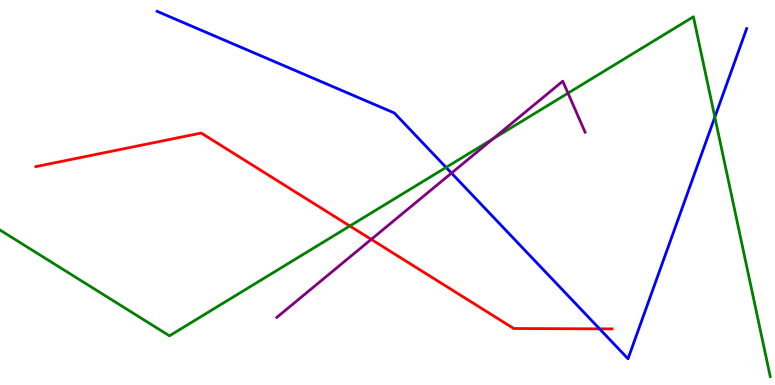[{'lines': ['blue', 'red'], 'intersections': [{'x': 7.74, 'y': 1.46}]}, {'lines': ['green', 'red'], 'intersections': [{'x': 4.51, 'y': 4.13}]}, {'lines': ['purple', 'red'], 'intersections': [{'x': 4.79, 'y': 3.78}]}, {'lines': ['blue', 'green'], 'intersections': [{'x': 5.76, 'y': 5.65}, {'x': 9.22, 'y': 6.96}]}, {'lines': ['blue', 'purple'], 'intersections': [{'x': 5.83, 'y': 5.5}]}, {'lines': ['green', 'purple'], 'intersections': [{'x': 6.36, 'y': 6.39}, {'x': 7.33, 'y': 7.58}]}]